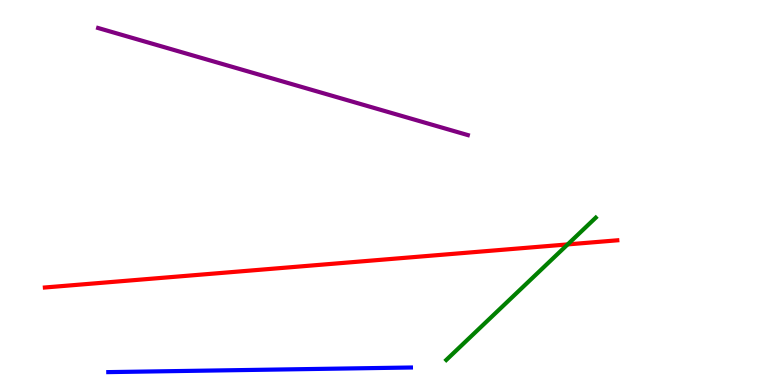[{'lines': ['blue', 'red'], 'intersections': []}, {'lines': ['green', 'red'], 'intersections': [{'x': 7.32, 'y': 3.65}]}, {'lines': ['purple', 'red'], 'intersections': []}, {'lines': ['blue', 'green'], 'intersections': []}, {'lines': ['blue', 'purple'], 'intersections': []}, {'lines': ['green', 'purple'], 'intersections': []}]